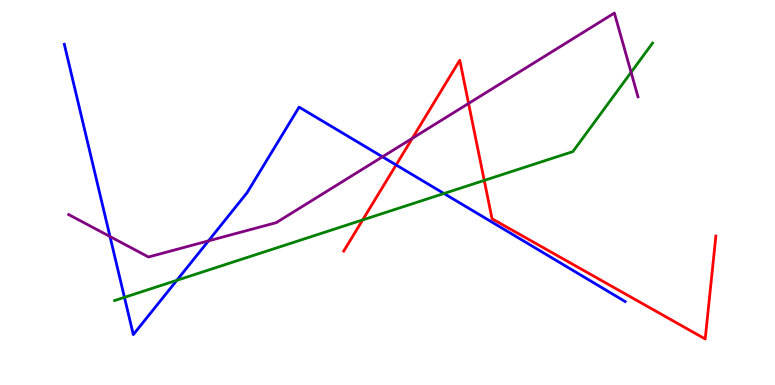[{'lines': ['blue', 'red'], 'intersections': [{'x': 5.11, 'y': 5.72}]}, {'lines': ['green', 'red'], 'intersections': [{'x': 4.68, 'y': 4.29}, {'x': 6.25, 'y': 5.31}]}, {'lines': ['purple', 'red'], 'intersections': [{'x': 5.32, 'y': 6.41}, {'x': 6.05, 'y': 7.31}]}, {'lines': ['blue', 'green'], 'intersections': [{'x': 1.61, 'y': 2.28}, {'x': 2.28, 'y': 2.72}, {'x': 5.73, 'y': 4.97}]}, {'lines': ['blue', 'purple'], 'intersections': [{'x': 1.42, 'y': 3.86}, {'x': 2.69, 'y': 3.74}, {'x': 4.93, 'y': 5.93}]}, {'lines': ['green', 'purple'], 'intersections': [{'x': 8.14, 'y': 8.12}]}]